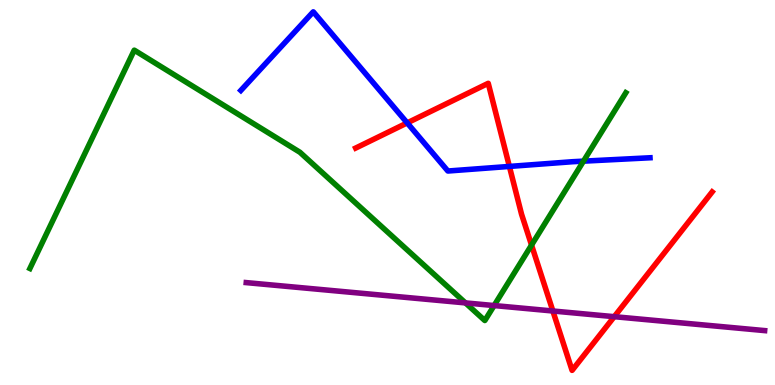[{'lines': ['blue', 'red'], 'intersections': [{'x': 5.25, 'y': 6.81}, {'x': 6.57, 'y': 5.68}]}, {'lines': ['green', 'red'], 'intersections': [{'x': 6.86, 'y': 3.63}]}, {'lines': ['purple', 'red'], 'intersections': [{'x': 7.13, 'y': 1.92}, {'x': 7.93, 'y': 1.77}]}, {'lines': ['blue', 'green'], 'intersections': [{'x': 7.53, 'y': 5.81}]}, {'lines': ['blue', 'purple'], 'intersections': []}, {'lines': ['green', 'purple'], 'intersections': [{'x': 6.01, 'y': 2.13}, {'x': 6.38, 'y': 2.06}]}]